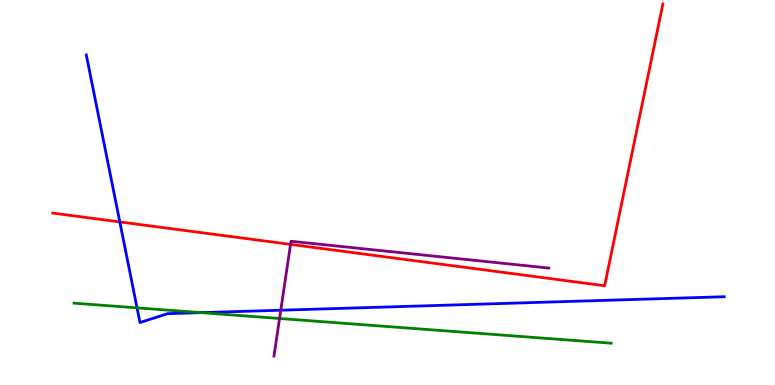[{'lines': ['blue', 'red'], 'intersections': [{'x': 1.55, 'y': 4.24}]}, {'lines': ['green', 'red'], 'intersections': []}, {'lines': ['purple', 'red'], 'intersections': [{'x': 3.75, 'y': 3.65}]}, {'lines': ['blue', 'green'], 'intersections': [{'x': 1.77, 'y': 2.0}, {'x': 2.6, 'y': 1.88}]}, {'lines': ['blue', 'purple'], 'intersections': [{'x': 3.62, 'y': 1.94}]}, {'lines': ['green', 'purple'], 'intersections': [{'x': 3.61, 'y': 1.73}]}]